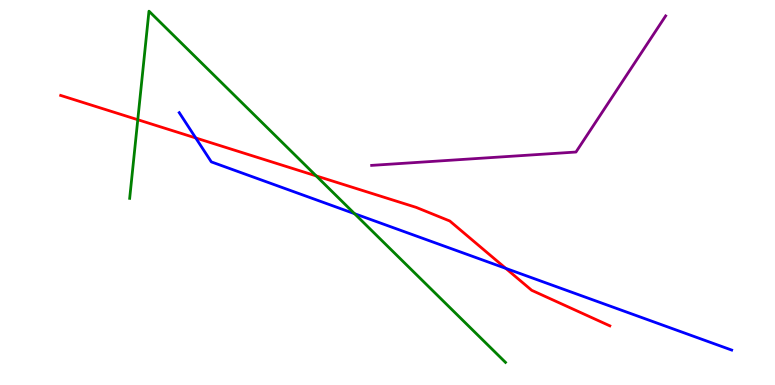[{'lines': ['blue', 'red'], 'intersections': [{'x': 2.53, 'y': 6.42}, {'x': 6.53, 'y': 3.03}]}, {'lines': ['green', 'red'], 'intersections': [{'x': 1.78, 'y': 6.89}, {'x': 4.08, 'y': 5.43}]}, {'lines': ['purple', 'red'], 'intersections': []}, {'lines': ['blue', 'green'], 'intersections': [{'x': 4.57, 'y': 4.45}]}, {'lines': ['blue', 'purple'], 'intersections': []}, {'lines': ['green', 'purple'], 'intersections': []}]